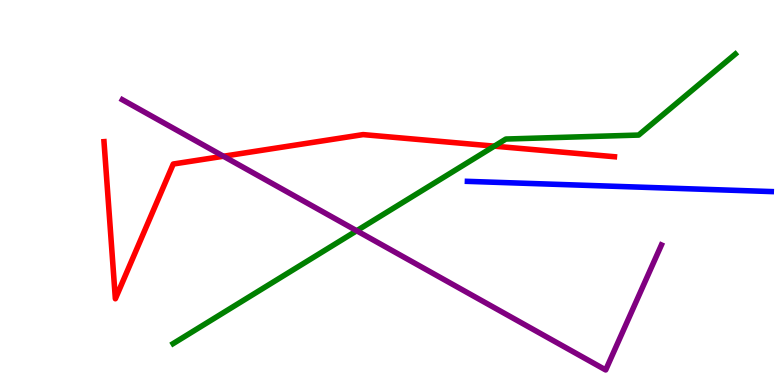[{'lines': ['blue', 'red'], 'intersections': []}, {'lines': ['green', 'red'], 'intersections': [{'x': 6.38, 'y': 6.2}]}, {'lines': ['purple', 'red'], 'intersections': [{'x': 2.88, 'y': 5.94}]}, {'lines': ['blue', 'green'], 'intersections': []}, {'lines': ['blue', 'purple'], 'intersections': []}, {'lines': ['green', 'purple'], 'intersections': [{'x': 4.6, 'y': 4.01}]}]